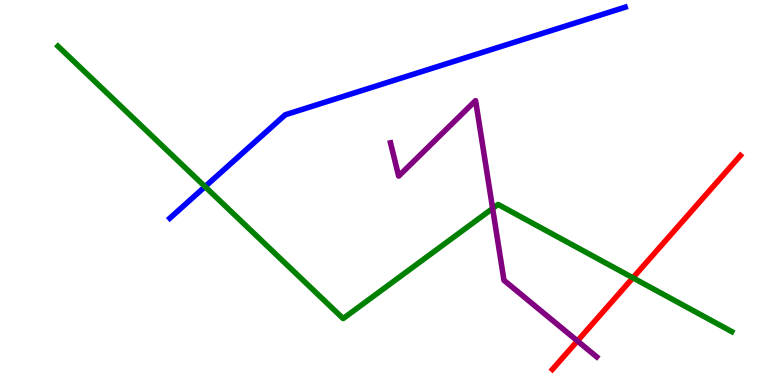[{'lines': ['blue', 'red'], 'intersections': []}, {'lines': ['green', 'red'], 'intersections': [{'x': 8.17, 'y': 2.78}]}, {'lines': ['purple', 'red'], 'intersections': [{'x': 7.45, 'y': 1.14}]}, {'lines': ['blue', 'green'], 'intersections': [{'x': 2.65, 'y': 5.15}]}, {'lines': ['blue', 'purple'], 'intersections': []}, {'lines': ['green', 'purple'], 'intersections': [{'x': 6.36, 'y': 4.59}]}]